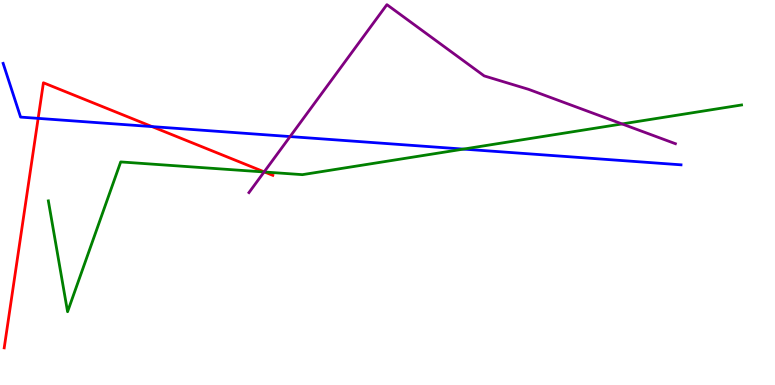[{'lines': ['blue', 'red'], 'intersections': [{'x': 0.492, 'y': 6.93}, {'x': 1.96, 'y': 6.71}]}, {'lines': ['green', 'red'], 'intersections': [{'x': 3.41, 'y': 5.53}]}, {'lines': ['purple', 'red'], 'intersections': [{'x': 3.41, 'y': 5.54}]}, {'lines': ['blue', 'green'], 'intersections': [{'x': 5.98, 'y': 6.13}]}, {'lines': ['blue', 'purple'], 'intersections': [{'x': 3.74, 'y': 6.45}]}, {'lines': ['green', 'purple'], 'intersections': [{'x': 3.41, 'y': 5.53}, {'x': 8.03, 'y': 6.78}]}]